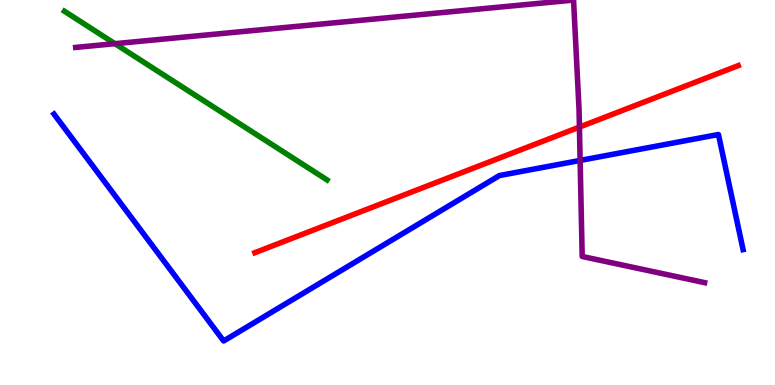[{'lines': ['blue', 'red'], 'intersections': []}, {'lines': ['green', 'red'], 'intersections': []}, {'lines': ['purple', 'red'], 'intersections': [{'x': 7.48, 'y': 6.7}]}, {'lines': ['blue', 'green'], 'intersections': []}, {'lines': ['blue', 'purple'], 'intersections': [{'x': 7.49, 'y': 5.83}]}, {'lines': ['green', 'purple'], 'intersections': [{'x': 1.48, 'y': 8.87}]}]